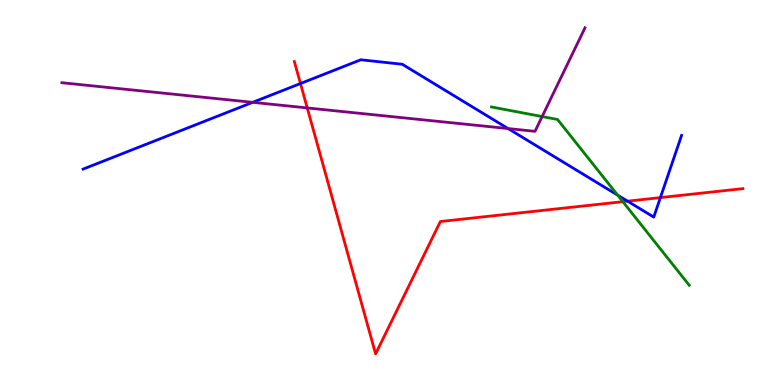[{'lines': ['blue', 'red'], 'intersections': [{'x': 3.88, 'y': 7.83}, {'x': 8.1, 'y': 4.77}, {'x': 8.52, 'y': 4.87}]}, {'lines': ['green', 'red'], 'intersections': [{'x': 8.04, 'y': 4.76}]}, {'lines': ['purple', 'red'], 'intersections': [{'x': 3.96, 'y': 7.2}]}, {'lines': ['blue', 'green'], 'intersections': [{'x': 7.97, 'y': 4.93}]}, {'lines': ['blue', 'purple'], 'intersections': [{'x': 3.26, 'y': 7.34}, {'x': 6.56, 'y': 6.66}]}, {'lines': ['green', 'purple'], 'intersections': [{'x': 7.0, 'y': 6.97}]}]